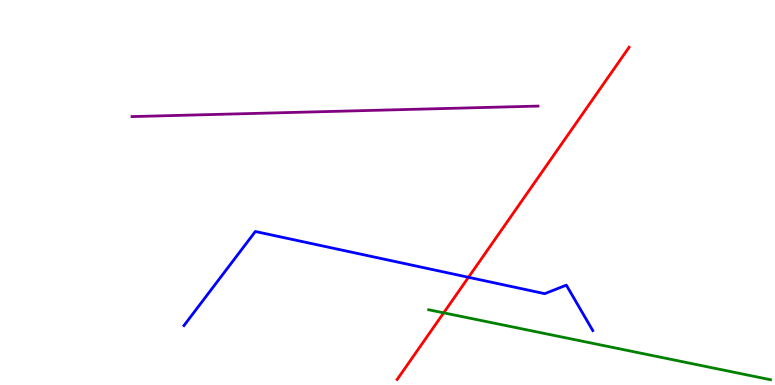[{'lines': ['blue', 'red'], 'intersections': [{'x': 6.05, 'y': 2.8}]}, {'lines': ['green', 'red'], 'intersections': [{'x': 5.72, 'y': 1.87}]}, {'lines': ['purple', 'red'], 'intersections': []}, {'lines': ['blue', 'green'], 'intersections': []}, {'lines': ['blue', 'purple'], 'intersections': []}, {'lines': ['green', 'purple'], 'intersections': []}]